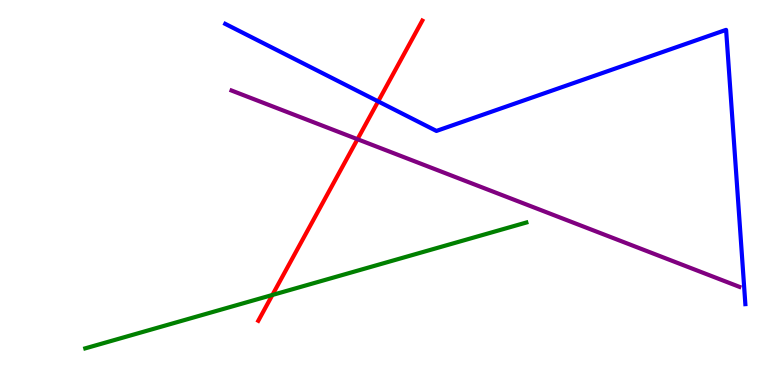[{'lines': ['blue', 'red'], 'intersections': [{'x': 4.88, 'y': 7.37}]}, {'lines': ['green', 'red'], 'intersections': [{'x': 3.51, 'y': 2.34}]}, {'lines': ['purple', 'red'], 'intersections': [{'x': 4.61, 'y': 6.38}]}, {'lines': ['blue', 'green'], 'intersections': []}, {'lines': ['blue', 'purple'], 'intersections': []}, {'lines': ['green', 'purple'], 'intersections': []}]